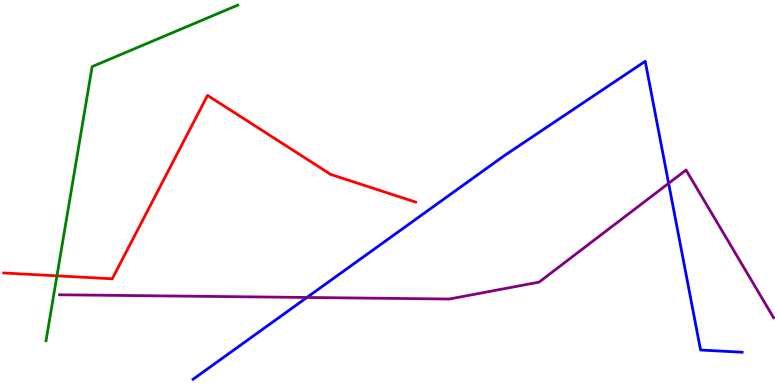[{'lines': ['blue', 'red'], 'intersections': []}, {'lines': ['green', 'red'], 'intersections': [{'x': 0.735, 'y': 2.84}]}, {'lines': ['purple', 'red'], 'intersections': []}, {'lines': ['blue', 'green'], 'intersections': []}, {'lines': ['blue', 'purple'], 'intersections': [{'x': 3.96, 'y': 2.27}, {'x': 8.63, 'y': 5.24}]}, {'lines': ['green', 'purple'], 'intersections': []}]